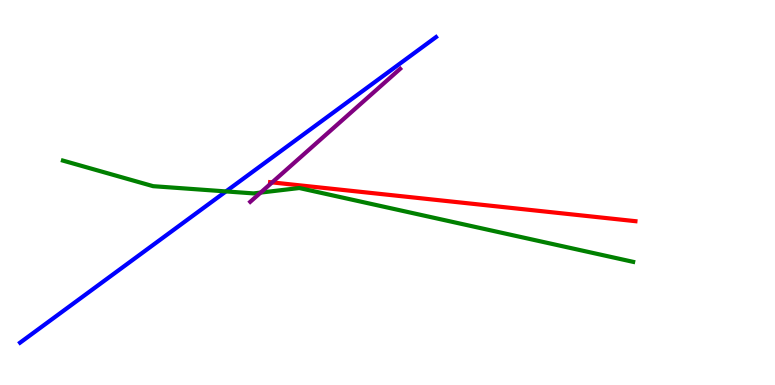[{'lines': ['blue', 'red'], 'intersections': []}, {'lines': ['green', 'red'], 'intersections': []}, {'lines': ['purple', 'red'], 'intersections': [{'x': 3.51, 'y': 5.26}]}, {'lines': ['blue', 'green'], 'intersections': [{'x': 2.92, 'y': 5.03}]}, {'lines': ['blue', 'purple'], 'intersections': []}, {'lines': ['green', 'purple'], 'intersections': [{'x': 3.36, 'y': 5.0}]}]